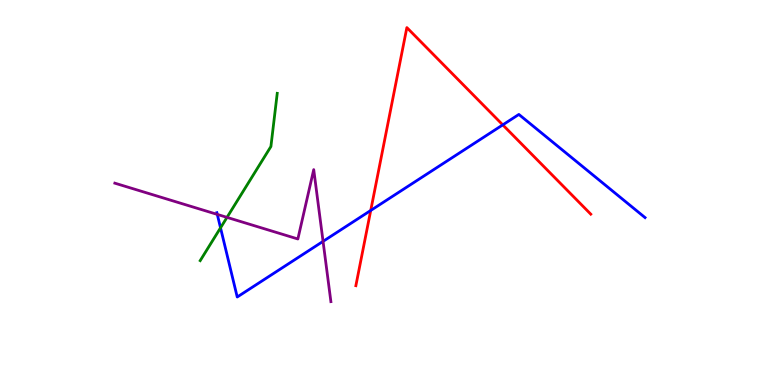[{'lines': ['blue', 'red'], 'intersections': [{'x': 4.78, 'y': 4.53}, {'x': 6.49, 'y': 6.76}]}, {'lines': ['green', 'red'], 'intersections': []}, {'lines': ['purple', 'red'], 'intersections': []}, {'lines': ['blue', 'green'], 'intersections': [{'x': 2.85, 'y': 4.08}]}, {'lines': ['blue', 'purple'], 'intersections': [{'x': 2.8, 'y': 4.43}, {'x': 4.17, 'y': 3.73}]}, {'lines': ['green', 'purple'], 'intersections': [{'x': 2.93, 'y': 4.35}]}]